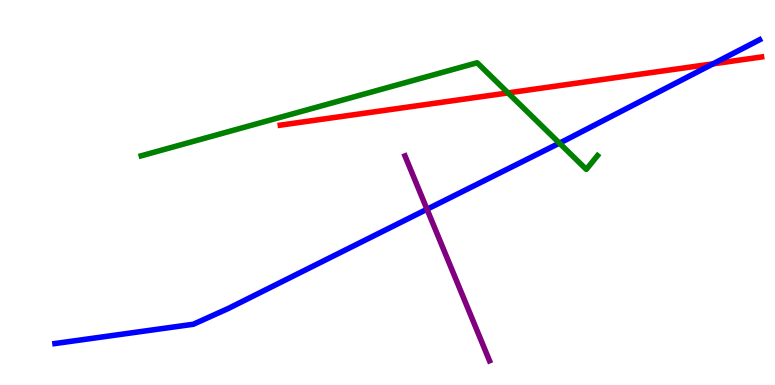[{'lines': ['blue', 'red'], 'intersections': [{'x': 9.2, 'y': 8.34}]}, {'lines': ['green', 'red'], 'intersections': [{'x': 6.56, 'y': 7.59}]}, {'lines': ['purple', 'red'], 'intersections': []}, {'lines': ['blue', 'green'], 'intersections': [{'x': 7.22, 'y': 6.28}]}, {'lines': ['blue', 'purple'], 'intersections': [{'x': 5.51, 'y': 4.56}]}, {'lines': ['green', 'purple'], 'intersections': []}]